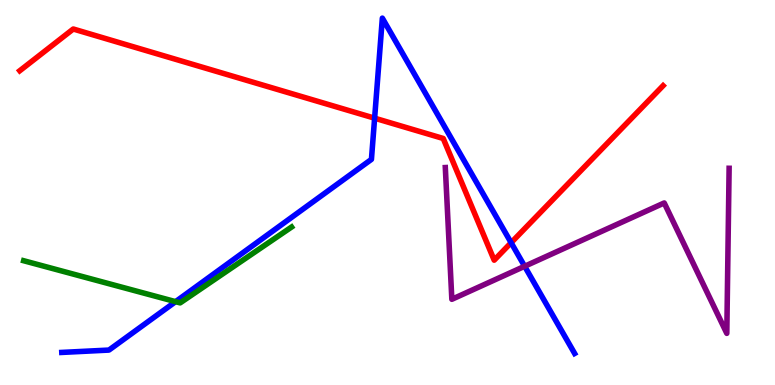[{'lines': ['blue', 'red'], 'intersections': [{'x': 4.83, 'y': 6.93}, {'x': 6.6, 'y': 3.7}]}, {'lines': ['green', 'red'], 'intersections': []}, {'lines': ['purple', 'red'], 'intersections': []}, {'lines': ['blue', 'green'], 'intersections': [{'x': 2.27, 'y': 2.16}]}, {'lines': ['blue', 'purple'], 'intersections': [{'x': 6.77, 'y': 3.08}]}, {'lines': ['green', 'purple'], 'intersections': []}]